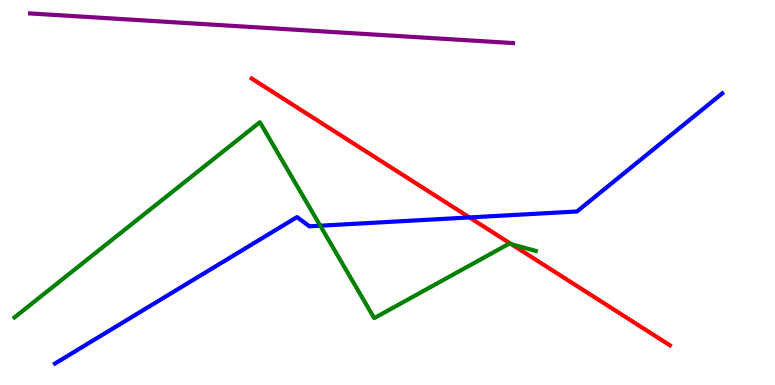[{'lines': ['blue', 'red'], 'intersections': [{'x': 6.06, 'y': 4.35}]}, {'lines': ['green', 'red'], 'intersections': [{'x': 6.6, 'y': 3.66}]}, {'lines': ['purple', 'red'], 'intersections': []}, {'lines': ['blue', 'green'], 'intersections': [{'x': 4.13, 'y': 4.14}]}, {'lines': ['blue', 'purple'], 'intersections': []}, {'lines': ['green', 'purple'], 'intersections': []}]